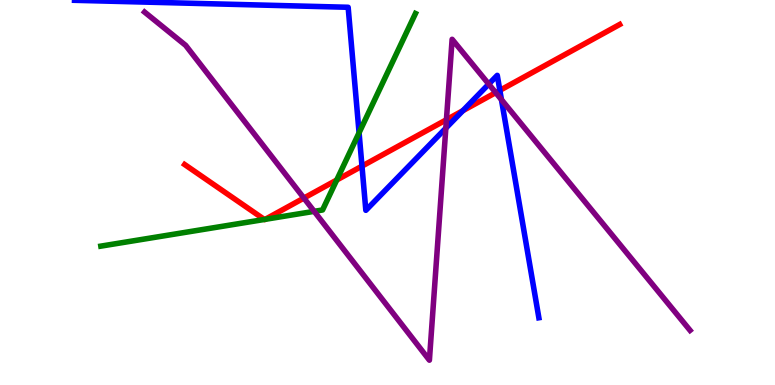[{'lines': ['blue', 'red'], 'intersections': [{'x': 4.67, 'y': 5.68}, {'x': 5.97, 'y': 7.12}, {'x': 6.45, 'y': 7.65}]}, {'lines': ['green', 'red'], 'intersections': [{'x': 3.41, 'y': 4.3}, {'x': 3.42, 'y': 4.3}, {'x': 4.34, 'y': 5.32}]}, {'lines': ['purple', 'red'], 'intersections': [{'x': 3.92, 'y': 4.86}, {'x': 5.76, 'y': 6.89}, {'x': 6.4, 'y': 7.59}]}, {'lines': ['blue', 'green'], 'intersections': [{'x': 4.63, 'y': 6.55}]}, {'lines': ['blue', 'purple'], 'intersections': [{'x': 5.75, 'y': 6.67}, {'x': 6.31, 'y': 7.82}, {'x': 6.47, 'y': 7.41}]}, {'lines': ['green', 'purple'], 'intersections': [{'x': 4.05, 'y': 4.51}]}]